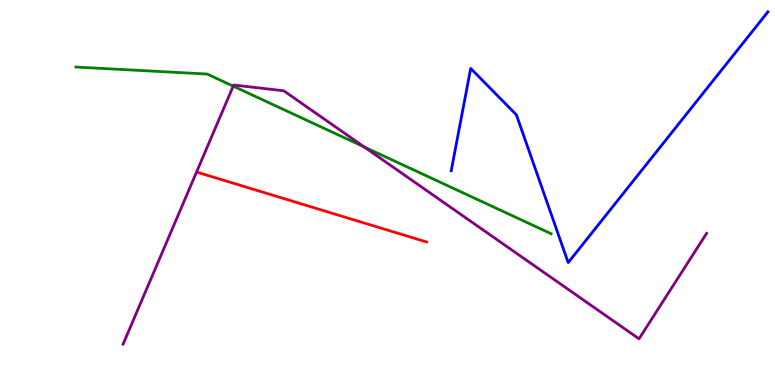[{'lines': ['blue', 'red'], 'intersections': []}, {'lines': ['green', 'red'], 'intersections': []}, {'lines': ['purple', 'red'], 'intersections': []}, {'lines': ['blue', 'green'], 'intersections': []}, {'lines': ['blue', 'purple'], 'intersections': []}, {'lines': ['green', 'purple'], 'intersections': [{'x': 3.01, 'y': 7.76}, {'x': 4.7, 'y': 6.18}]}]